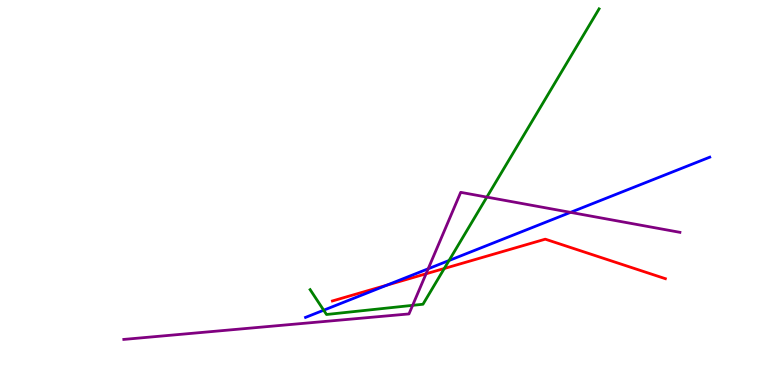[{'lines': ['blue', 'red'], 'intersections': [{'x': 4.99, 'y': 2.59}]}, {'lines': ['green', 'red'], 'intersections': [{'x': 5.73, 'y': 3.03}]}, {'lines': ['purple', 'red'], 'intersections': [{'x': 5.5, 'y': 2.89}]}, {'lines': ['blue', 'green'], 'intersections': [{'x': 4.18, 'y': 1.94}, {'x': 5.79, 'y': 3.23}]}, {'lines': ['blue', 'purple'], 'intersections': [{'x': 5.52, 'y': 3.02}, {'x': 7.36, 'y': 4.48}]}, {'lines': ['green', 'purple'], 'intersections': [{'x': 5.32, 'y': 2.07}, {'x': 6.28, 'y': 4.88}]}]